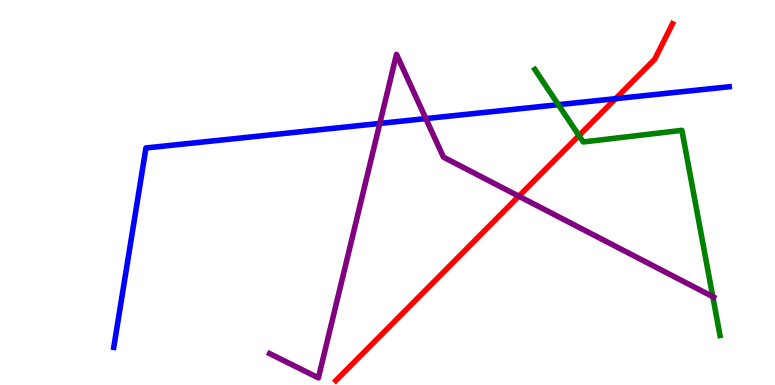[{'lines': ['blue', 'red'], 'intersections': [{'x': 7.94, 'y': 7.44}]}, {'lines': ['green', 'red'], 'intersections': [{'x': 7.47, 'y': 6.48}]}, {'lines': ['purple', 'red'], 'intersections': [{'x': 6.69, 'y': 4.9}]}, {'lines': ['blue', 'green'], 'intersections': [{'x': 7.2, 'y': 7.28}]}, {'lines': ['blue', 'purple'], 'intersections': [{'x': 4.9, 'y': 6.79}, {'x': 5.49, 'y': 6.92}]}, {'lines': ['green', 'purple'], 'intersections': [{'x': 9.2, 'y': 2.29}]}]